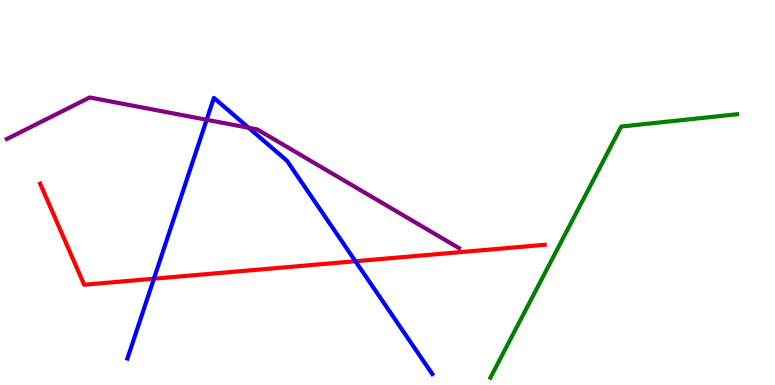[{'lines': ['blue', 'red'], 'intersections': [{'x': 1.99, 'y': 2.76}, {'x': 4.59, 'y': 3.21}]}, {'lines': ['green', 'red'], 'intersections': []}, {'lines': ['purple', 'red'], 'intersections': []}, {'lines': ['blue', 'green'], 'intersections': []}, {'lines': ['blue', 'purple'], 'intersections': [{'x': 2.67, 'y': 6.89}, {'x': 3.21, 'y': 6.68}]}, {'lines': ['green', 'purple'], 'intersections': []}]